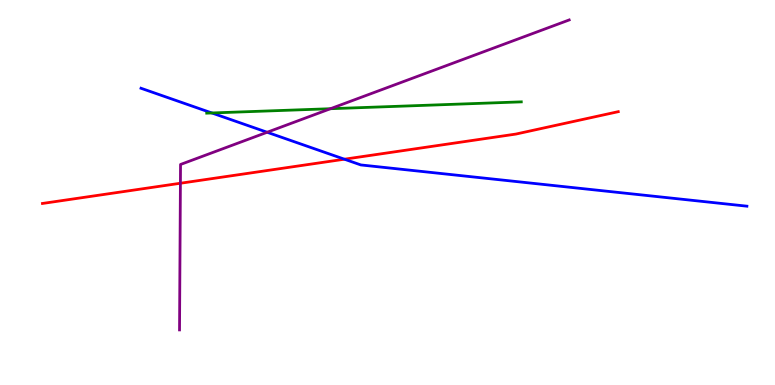[{'lines': ['blue', 'red'], 'intersections': [{'x': 4.44, 'y': 5.86}]}, {'lines': ['green', 'red'], 'intersections': []}, {'lines': ['purple', 'red'], 'intersections': [{'x': 2.33, 'y': 5.24}]}, {'lines': ['blue', 'green'], 'intersections': [{'x': 2.73, 'y': 7.07}]}, {'lines': ['blue', 'purple'], 'intersections': [{'x': 3.45, 'y': 6.56}]}, {'lines': ['green', 'purple'], 'intersections': [{'x': 4.26, 'y': 7.18}]}]